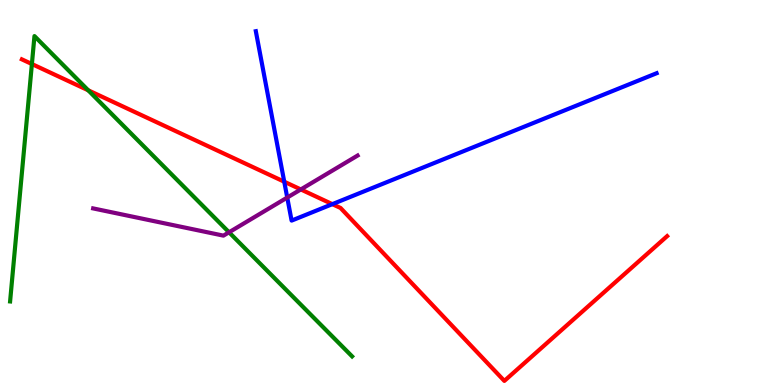[{'lines': ['blue', 'red'], 'intersections': [{'x': 3.67, 'y': 5.28}, {'x': 4.29, 'y': 4.7}]}, {'lines': ['green', 'red'], 'intersections': [{'x': 0.412, 'y': 8.34}, {'x': 1.14, 'y': 7.65}]}, {'lines': ['purple', 'red'], 'intersections': [{'x': 3.88, 'y': 5.08}]}, {'lines': ['blue', 'green'], 'intersections': []}, {'lines': ['blue', 'purple'], 'intersections': [{'x': 3.71, 'y': 4.87}]}, {'lines': ['green', 'purple'], 'intersections': [{'x': 2.96, 'y': 3.97}]}]